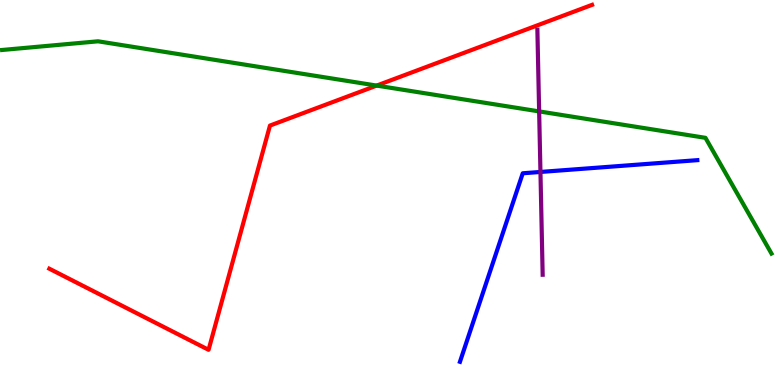[{'lines': ['blue', 'red'], 'intersections': []}, {'lines': ['green', 'red'], 'intersections': [{'x': 4.86, 'y': 7.78}]}, {'lines': ['purple', 'red'], 'intersections': []}, {'lines': ['blue', 'green'], 'intersections': []}, {'lines': ['blue', 'purple'], 'intersections': [{'x': 6.97, 'y': 5.53}]}, {'lines': ['green', 'purple'], 'intersections': [{'x': 6.96, 'y': 7.11}]}]